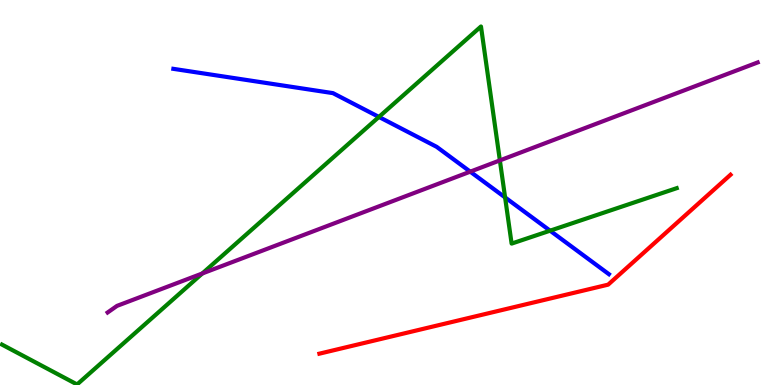[{'lines': ['blue', 'red'], 'intersections': []}, {'lines': ['green', 'red'], 'intersections': []}, {'lines': ['purple', 'red'], 'intersections': []}, {'lines': ['blue', 'green'], 'intersections': [{'x': 4.89, 'y': 6.96}, {'x': 6.52, 'y': 4.87}, {'x': 7.1, 'y': 4.01}]}, {'lines': ['blue', 'purple'], 'intersections': [{'x': 6.07, 'y': 5.54}]}, {'lines': ['green', 'purple'], 'intersections': [{'x': 2.61, 'y': 2.9}, {'x': 6.45, 'y': 5.83}]}]